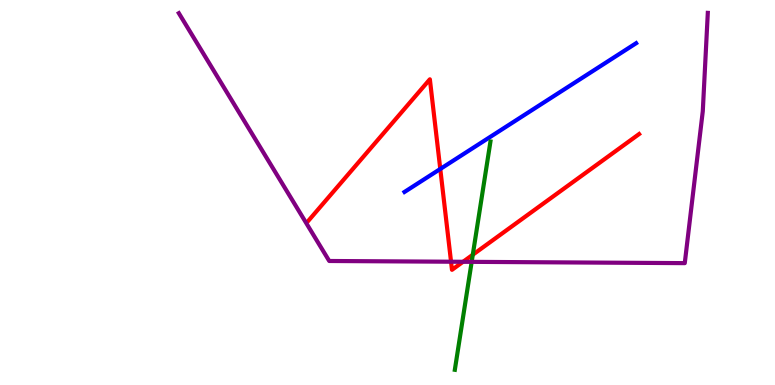[{'lines': ['blue', 'red'], 'intersections': [{'x': 5.68, 'y': 5.61}]}, {'lines': ['green', 'red'], 'intersections': [{'x': 6.1, 'y': 3.38}]}, {'lines': ['purple', 'red'], 'intersections': [{'x': 5.82, 'y': 3.2}, {'x': 5.97, 'y': 3.2}]}, {'lines': ['blue', 'green'], 'intersections': []}, {'lines': ['blue', 'purple'], 'intersections': []}, {'lines': ['green', 'purple'], 'intersections': [{'x': 6.09, 'y': 3.2}]}]